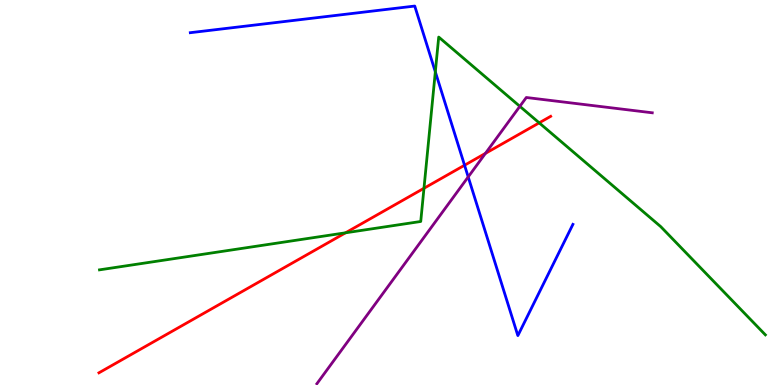[{'lines': ['blue', 'red'], 'intersections': [{'x': 5.99, 'y': 5.71}]}, {'lines': ['green', 'red'], 'intersections': [{'x': 4.46, 'y': 3.95}, {'x': 5.47, 'y': 5.11}, {'x': 6.96, 'y': 6.81}]}, {'lines': ['purple', 'red'], 'intersections': [{'x': 6.26, 'y': 6.02}]}, {'lines': ['blue', 'green'], 'intersections': [{'x': 5.62, 'y': 8.13}]}, {'lines': ['blue', 'purple'], 'intersections': [{'x': 6.04, 'y': 5.4}]}, {'lines': ['green', 'purple'], 'intersections': [{'x': 6.71, 'y': 7.24}]}]